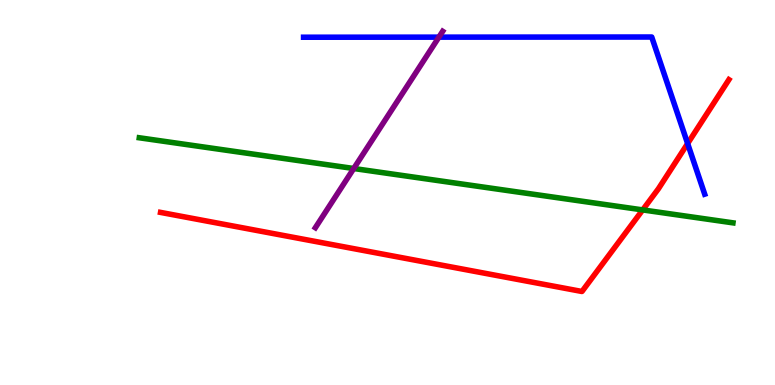[{'lines': ['blue', 'red'], 'intersections': [{'x': 8.87, 'y': 6.27}]}, {'lines': ['green', 'red'], 'intersections': [{'x': 8.29, 'y': 4.55}]}, {'lines': ['purple', 'red'], 'intersections': []}, {'lines': ['blue', 'green'], 'intersections': []}, {'lines': ['blue', 'purple'], 'intersections': [{'x': 5.66, 'y': 9.04}]}, {'lines': ['green', 'purple'], 'intersections': [{'x': 4.56, 'y': 5.62}]}]